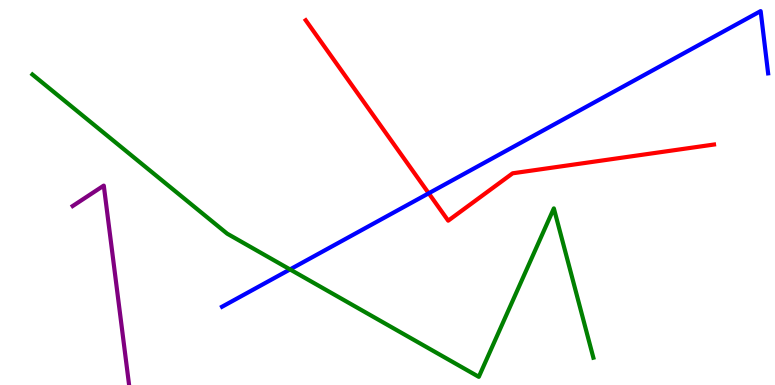[{'lines': ['blue', 'red'], 'intersections': [{'x': 5.53, 'y': 4.98}]}, {'lines': ['green', 'red'], 'intersections': []}, {'lines': ['purple', 'red'], 'intersections': []}, {'lines': ['blue', 'green'], 'intersections': [{'x': 3.74, 'y': 3.0}]}, {'lines': ['blue', 'purple'], 'intersections': []}, {'lines': ['green', 'purple'], 'intersections': []}]